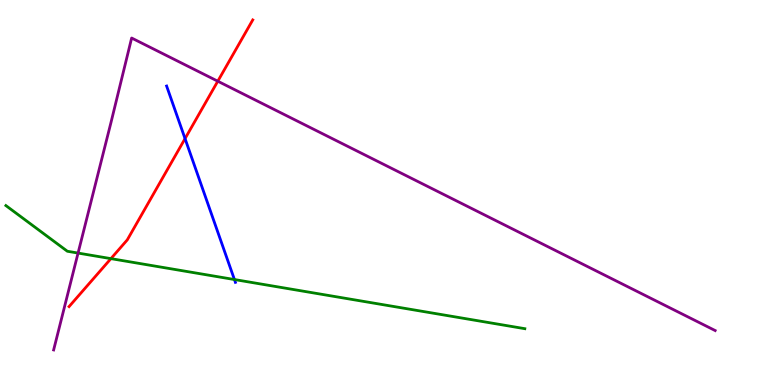[{'lines': ['blue', 'red'], 'intersections': [{'x': 2.39, 'y': 6.4}]}, {'lines': ['green', 'red'], 'intersections': [{'x': 1.43, 'y': 3.28}]}, {'lines': ['purple', 'red'], 'intersections': [{'x': 2.81, 'y': 7.89}]}, {'lines': ['blue', 'green'], 'intersections': [{'x': 3.02, 'y': 2.74}]}, {'lines': ['blue', 'purple'], 'intersections': []}, {'lines': ['green', 'purple'], 'intersections': [{'x': 1.01, 'y': 3.43}]}]